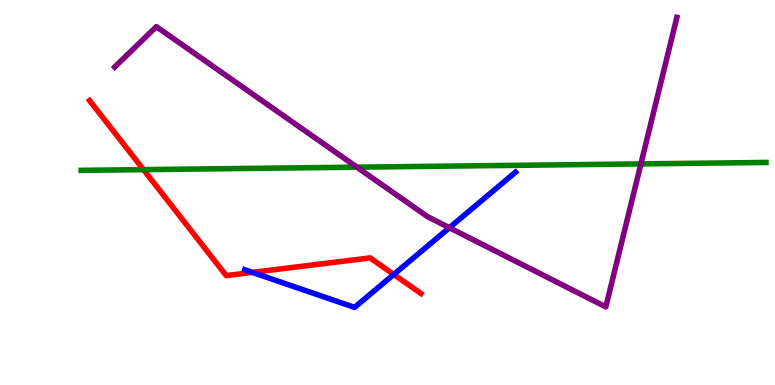[{'lines': ['blue', 'red'], 'intersections': [{'x': 3.26, 'y': 2.92}, {'x': 5.08, 'y': 2.87}]}, {'lines': ['green', 'red'], 'intersections': [{'x': 1.85, 'y': 5.59}]}, {'lines': ['purple', 'red'], 'intersections': []}, {'lines': ['blue', 'green'], 'intersections': []}, {'lines': ['blue', 'purple'], 'intersections': [{'x': 5.8, 'y': 4.08}]}, {'lines': ['green', 'purple'], 'intersections': [{'x': 4.61, 'y': 5.66}, {'x': 8.27, 'y': 5.74}]}]